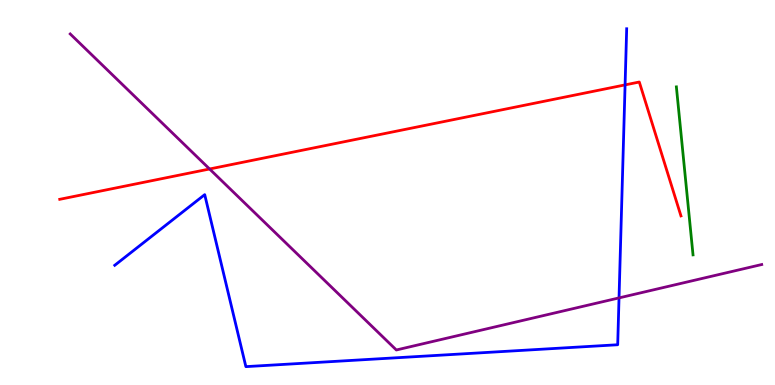[{'lines': ['blue', 'red'], 'intersections': [{'x': 8.07, 'y': 7.79}]}, {'lines': ['green', 'red'], 'intersections': []}, {'lines': ['purple', 'red'], 'intersections': [{'x': 2.7, 'y': 5.61}]}, {'lines': ['blue', 'green'], 'intersections': []}, {'lines': ['blue', 'purple'], 'intersections': [{'x': 7.99, 'y': 2.26}]}, {'lines': ['green', 'purple'], 'intersections': []}]